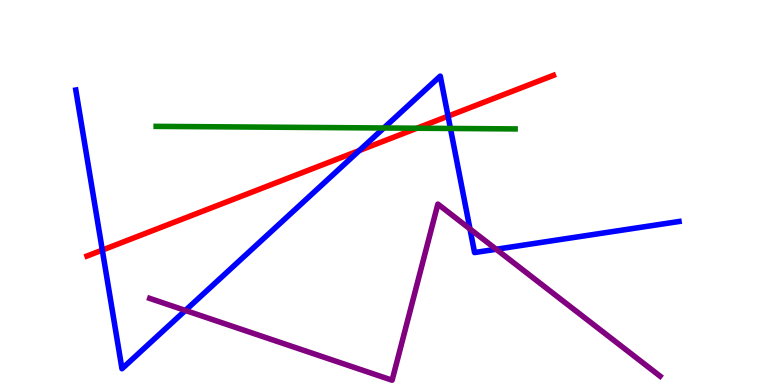[{'lines': ['blue', 'red'], 'intersections': [{'x': 1.32, 'y': 3.5}, {'x': 4.64, 'y': 6.09}, {'x': 5.78, 'y': 6.98}]}, {'lines': ['green', 'red'], 'intersections': [{'x': 5.38, 'y': 6.67}]}, {'lines': ['purple', 'red'], 'intersections': []}, {'lines': ['blue', 'green'], 'intersections': [{'x': 4.95, 'y': 6.68}, {'x': 5.81, 'y': 6.66}]}, {'lines': ['blue', 'purple'], 'intersections': [{'x': 2.39, 'y': 1.94}, {'x': 6.06, 'y': 4.05}, {'x': 6.4, 'y': 3.53}]}, {'lines': ['green', 'purple'], 'intersections': []}]